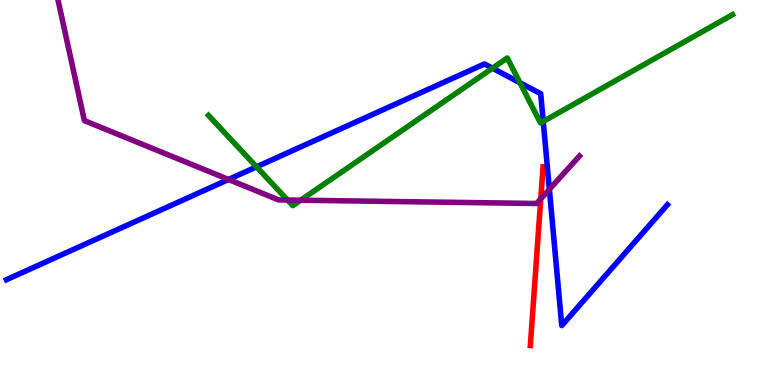[{'lines': ['blue', 'red'], 'intersections': []}, {'lines': ['green', 'red'], 'intersections': []}, {'lines': ['purple', 'red'], 'intersections': [{'x': 6.98, 'y': 4.84}]}, {'lines': ['blue', 'green'], 'intersections': [{'x': 3.31, 'y': 5.67}, {'x': 6.35, 'y': 8.23}, {'x': 6.71, 'y': 7.85}, {'x': 7.01, 'y': 6.85}]}, {'lines': ['blue', 'purple'], 'intersections': [{'x': 2.95, 'y': 5.34}, {'x': 7.09, 'y': 5.08}]}, {'lines': ['green', 'purple'], 'intersections': [{'x': 3.71, 'y': 4.8}, {'x': 3.88, 'y': 4.8}]}]